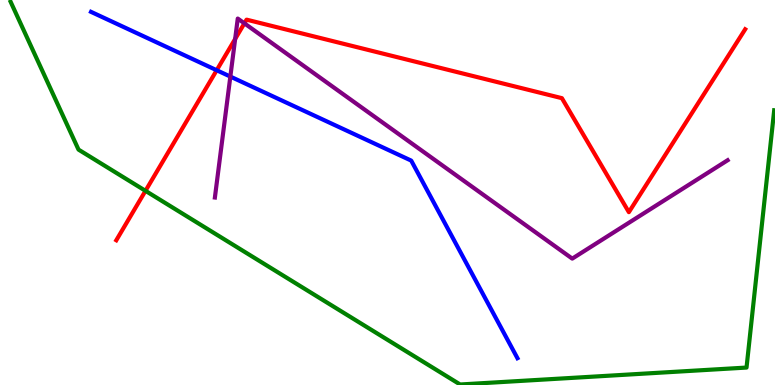[{'lines': ['blue', 'red'], 'intersections': [{'x': 2.8, 'y': 8.18}]}, {'lines': ['green', 'red'], 'intersections': [{'x': 1.88, 'y': 5.04}]}, {'lines': ['purple', 'red'], 'intersections': [{'x': 3.03, 'y': 8.99}, {'x': 3.15, 'y': 9.39}]}, {'lines': ['blue', 'green'], 'intersections': []}, {'lines': ['blue', 'purple'], 'intersections': [{'x': 2.97, 'y': 8.01}]}, {'lines': ['green', 'purple'], 'intersections': []}]